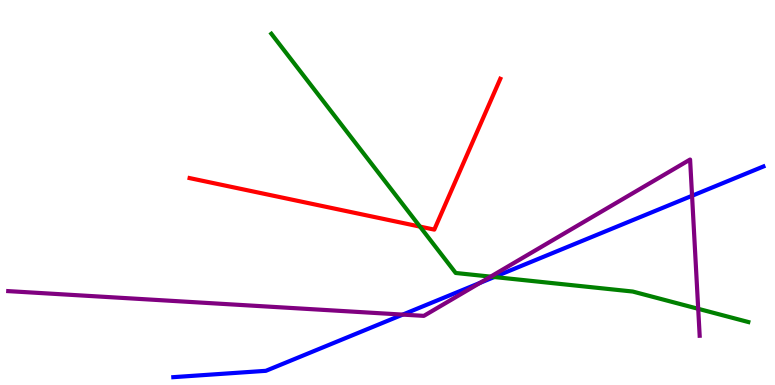[{'lines': ['blue', 'red'], 'intersections': []}, {'lines': ['green', 'red'], 'intersections': [{'x': 5.42, 'y': 4.11}]}, {'lines': ['purple', 'red'], 'intersections': []}, {'lines': ['blue', 'green'], 'intersections': [{'x': 6.38, 'y': 2.8}]}, {'lines': ['blue', 'purple'], 'intersections': [{'x': 5.2, 'y': 1.83}, {'x': 6.19, 'y': 2.65}, {'x': 8.93, 'y': 4.91}]}, {'lines': ['green', 'purple'], 'intersections': [{'x': 6.33, 'y': 2.81}, {'x': 9.01, 'y': 1.98}]}]